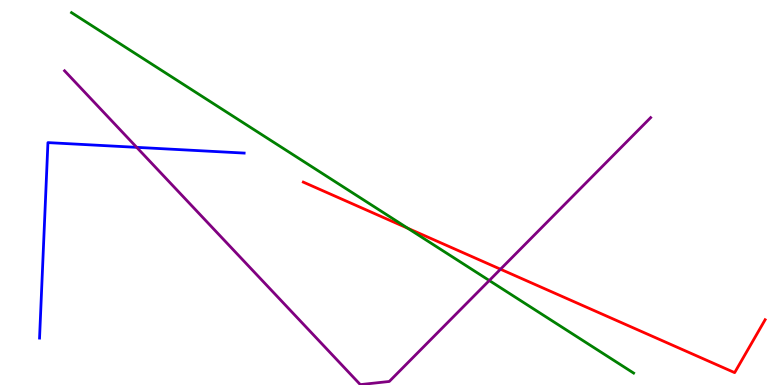[{'lines': ['blue', 'red'], 'intersections': []}, {'lines': ['green', 'red'], 'intersections': [{'x': 5.26, 'y': 4.07}]}, {'lines': ['purple', 'red'], 'intersections': [{'x': 6.46, 'y': 3.01}]}, {'lines': ['blue', 'green'], 'intersections': []}, {'lines': ['blue', 'purple'], 'intersections': [{'x': 1.76, 'y': 6.17}]}, {'lines': ['green', 'purple'], 'intersections': [{'x': 6.31, 'y': 2.71}]}]